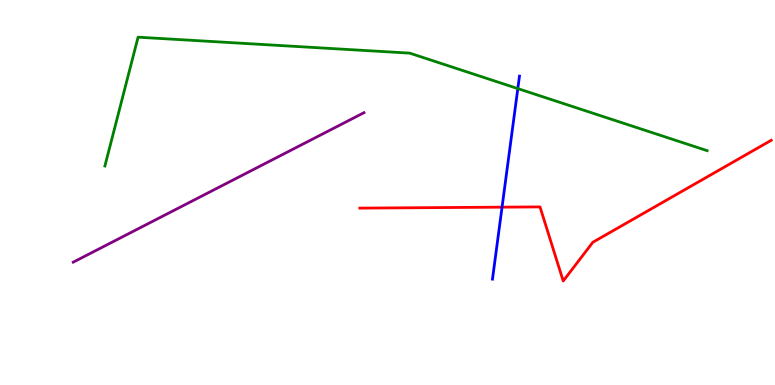[{'lines': ['blue', 'red'], 'intersections': [{'x': 6.48, 'y': 4.62}]}, {'lines': ['green', 'red'], 'intersections': []}, {'lines': ['purple', 'red'], 'intersections': []}, {'lines': ['blue', 'green'], 'intersections': [{'x': 6.68, 'y': 7.7}]}, {'lines': ['blue', 'purple'], 'intersections': []}, {'lines': ['green', 'purple'], 'intersections': []}]